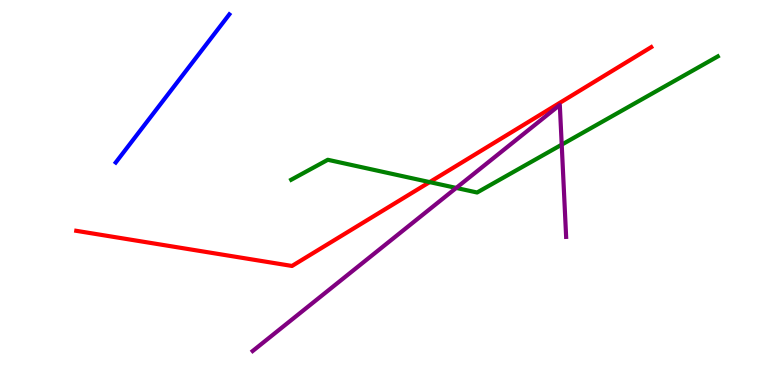[{'lines': ['blue', 'red'], 'intersections': []}, {'lines': ['green', 'red'], 'intersections': [{'x': 5.54, 'y': 5.27}]}, {'lines': ['purple', 'red'], 'intersections': []}, {'lines': ['blue', 'green'], 'intersections': []}, {'lines': ['blue', 'purple'], 'intersections': []}, {'lines': ['green', 'purple'], 'intersections': [{'x': 5.89, 'y': 5.12}, {'x': 7.25, 'y': 6.24}]}]